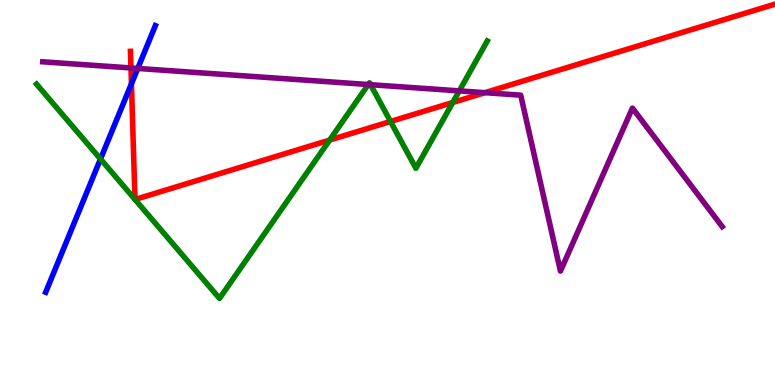[{'lines': ['blue', 'red'], 'intersections': [{'x': 1.7, 'y': 7.82}]}, {'lines': ['green', 'red'], 'intersections': [{'x': 1.74, 'y': 4.82}, {'x': 1.74, 'y': 4.82}, {'x': 4.25, 'y': 6.36}, {'x': 5.04, 'y': 6.84}, {'x': 5.84, 'y': 7.34}]}, {'lines': ['purple', 'red'], 'intersections': [{'x': 1.69, 'y': 8.23}, {'x': 6.26, 'y': 7.59}]}, {'lines': ['blue', 'green'], 'intersections': [{'x': 1.3, 'y': 5.87}]}, {'lines': ['blue', 'purple'], 'intersections': [{'x': 1.78, 'y': 8.22}]}, {'lines': ['green', 'purple'], 'intersections': [{'x': 4.75, 'y': 7.8}, {'x': 4.78, 'y': 7.8}, {'x': 5.93, 'y': 7.64}]}]